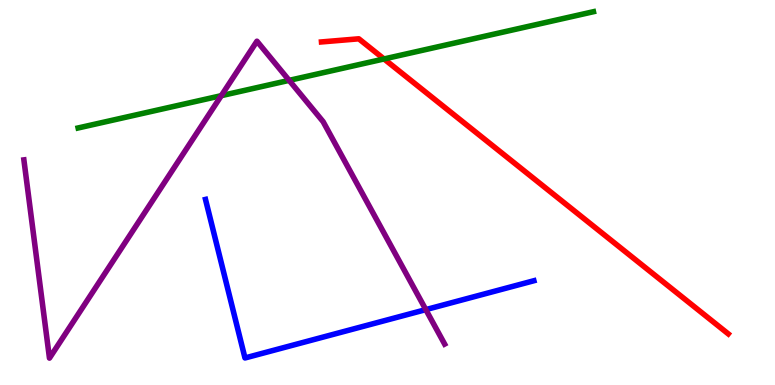[{'lines': ['blue', 'red'], 'intersections': []}, {'lines': ['green', 'red'], 'intersections': [{'x': 4.96, 'y': 8.47}]}, {'lines': ['purple', 'red'], 'intersections': []}, {'lines': ['blue', 'green'], 'intersections': []}, {'lines': ['blue', 'purple'], 'intersections': [{'x': 5.49, 'y': 1.96}]}, {'lines': ['green', 'purple'], 'intersections': [{'x': 2.86, 'y': 7.52}, {'x': 3.73, 'y': 7.91}]}]